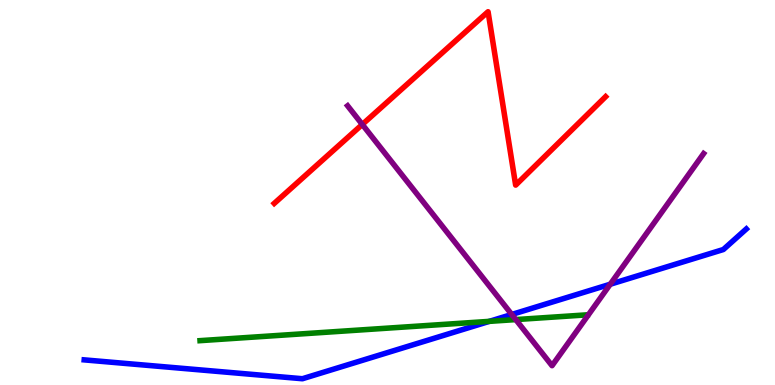[{'lines': ['blue', 'red'], 'intersections': []}, {'lines': ['green', 'red'], 'intersections': []}, {'lines': ['purple', 'red'], 'intersections': [{'x': 4.67, 'y': 6.77}]}, {'lines': ['blue', 'green'], 'intersections': [{'x': 6.31, 'y': 1.65}]}, {'lines': ['blue', 'purple'], 'intersections': [{'x': 6.6, 'y': 1.83}, {'x': 7.87, 'y': 2.62}]}, {'lines': ['green', 'purple'], 'intersections': [{'x': 6.66, 'y': 1.7}]}]